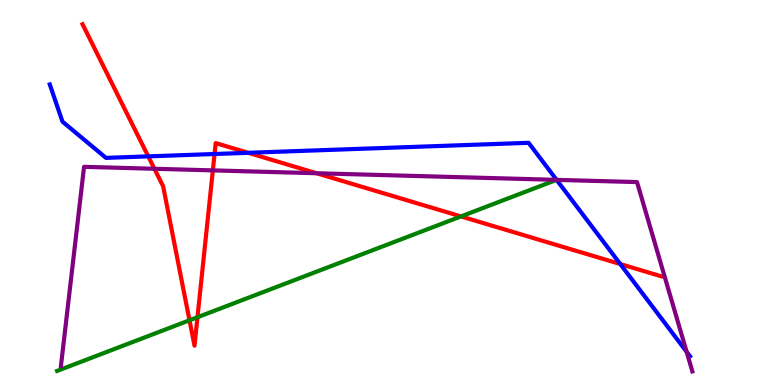[{'lines': ['blue', 'red'], 'intersections': [{'x': 1.91, 'y': 5.94}, {'x': 2.77, 'y': 6.0}, {'x': 3.2, 'y': 6.03}, {'x': 8.0, 'y': 3.14}]}, {'lines': ['green', 'red'], 'intersections': [{'x': 2.45, 'y': 1.68}, {'x': 2.55, 'y': 1.76}, {'x': 5.95, 'y': 4.38}]}, {'lines': ['purple', 'red'], 'intersections': [{'x': 1.99, 'y': 5.62}, {'x': 2.75, 'y': 5.57}, {'x': 4.09, 'y': 5.5}]}, {'lines': ['blue', 'green'], 'intersections': []}, {'lines': ['blue', 'purple'], 'intersections': [{'x': 7.18, 'y': 5.33}, {'x': 8.86, 'y': 0.862}]}, {'lines': ['green', 'purple'], 'intersections': []}]